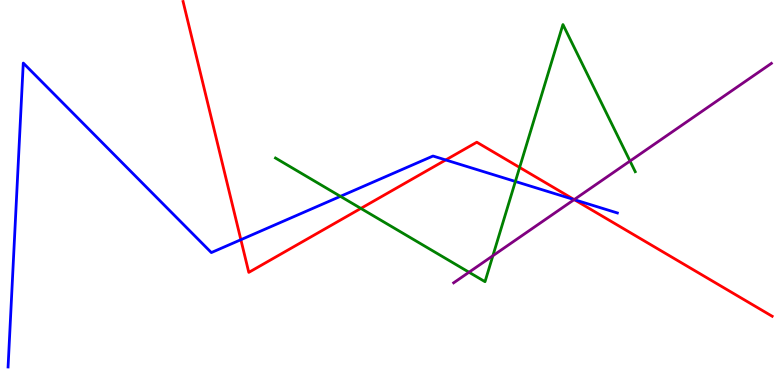[{'lines': ['blue', 'red'], 'intersections': [{'x': 3.11, 'y': 3.77}, {'x': 5.75, 'y': 5.85}, {'x': 7.41, 'y': 4.81}]}, {'lines': ['green', 'red'], 'intersections': [{'x': 4.66, 'y': 4.59}, {'x': 6.7, 'y': 5.65}]}, {'lines': ['purple', 'red'], 'intersections': [{'x': 7.41, 'y': 4.82}]}, {'lines': ['blue', 'green'], 'intersections': [{'x': 4.39, 'y': 4.9}, {'x': 6.65, 'y': 5.29}]}, {'lines': ['blue', 'purple'], 'intersections': [{'x': 7.41, 'y': 4.82}]}, {'lines': ['green', 'purple'], 'intersections': [{'x': 6.05, 'y': 2.93}, {'x': 6.36, 'y': 3.36}, {'x': 8.13, 'y': 5.82}]}]